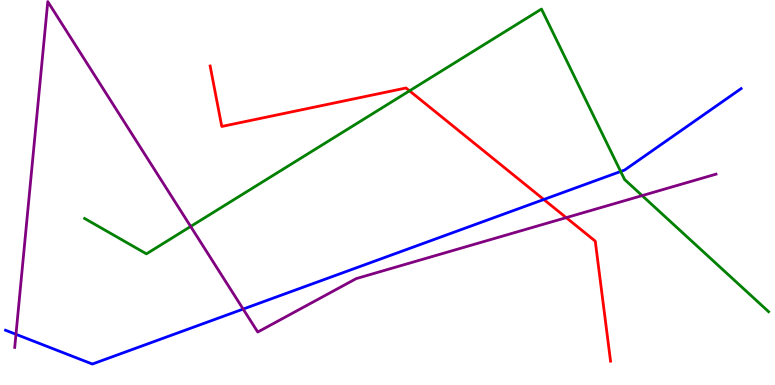[{'lines': ['blue', 'red'], 'intersections': [{'x': 7.02, 'y': 4.82}]}, {'lines': ['green', 'red'], 'intersections': [{'x': 5.28, 'y': 7.64}]}, {'lines': ['purple', 'red'], 'intersections': [{'x': 7.31, 'y': 4.35}]}, {'lines': ['blue', 'green'], 'intersections': [{'x': 8.01, 'y': 5.55}]}, {'lines': ['blue', 'purple'], 'intersections': [{'x': 0.206, 'y': 1.32}, {'x': 3.14, 'y': 1.97}]}, {'lines': ['green', 'purple'], 'intersections': [{'x': 2.46, 'y': 4.12}, {'x': 8.29, 'y': 4.92}]}]